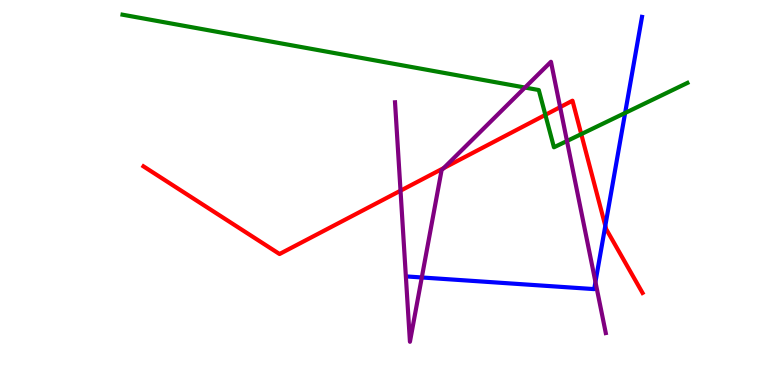[{'lines': ['blue', 'red'], 'intersections': [{'x': 7.81, 'y': 4.13}]}, {'lines': ['green', 'red'], 'intersections': [{'x': 7.04, 'y': 7.02}, {'x': 7.5, 'y': 6.52}]}, {'lines': ['purple', 'red'], 'intersections': [{'x': 5.17, 'y': 5.05}, {'x': 5.73, 'y': 5.63}, {'x': 7.23, 'y': 7.22}]}, {'lines': ['blue', 'green'], 'intersections': [{'x': 8.07, 'y': 7.07}]}, {'lines': ['blue', 'purple'], 'intersections': [{'x': 5.44, 'y': 2.79}, {'x': 7.68, 'y': 2.68}]}, {'lines': ['green', 'purple'], 'intersections': [{'x': 6.77, 'y': 7.73}, {'x': 7.32, 'y': 6.34}]}]